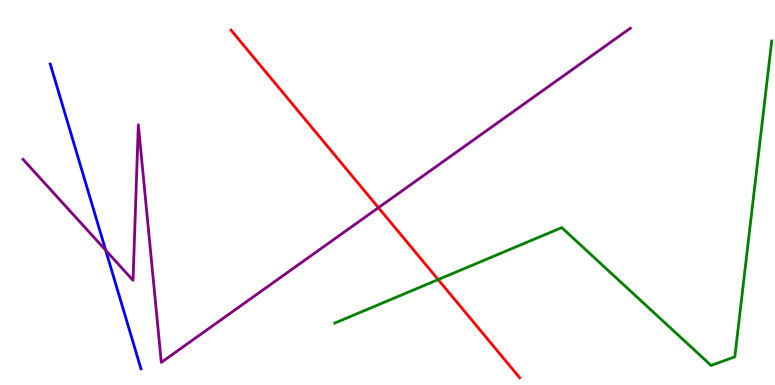[{'lines': ['blue', 'red'], 'intersections': []}, {'lines': ['green', 'red'], 'intersections': [{'x': 5.65, 'y': 2.74}]}, {'lines': ['purple', 'red'], 'intersections': [{'x': 4.88, 'y': 4.61}]}, {'lines': ['blue', 'green'], 'intersections': []}, {'lines': ['blue', 'purple'], 'intersections': [{'x': 1.36, 'y': 3.5}]}, {'lines': ['green', 'purple'], 'intersections': []}]